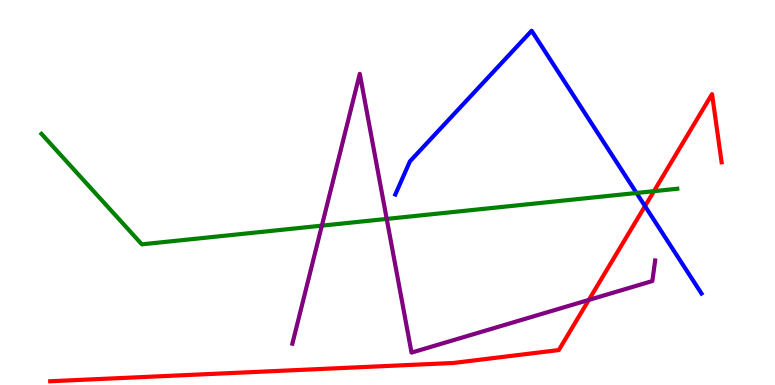[{'lines': ['blue', 'red'], 'intersections': [{'x': 8.32, 'y': 4.65}]}, {'lines': ['green', 'red'], 'intersections': [{'x': 8.44, 'y': 5.03}]}, {'lines': ['purple', 'red'], 'intersections': [{'x': 7.6, 'y': 2.21}]}, {'lines': ['blue', 'green'], 'intersections': [{'x': 8.21, 'y': 4.99}]}, {'lines': ['blue', 'purple'], 'intersections': []}, {'lines': ['green', 'purple'], 'intersections': [{'x': 4.15, 'y': 4.14}, {'x': 4.99, 'y': 4.31}]}]